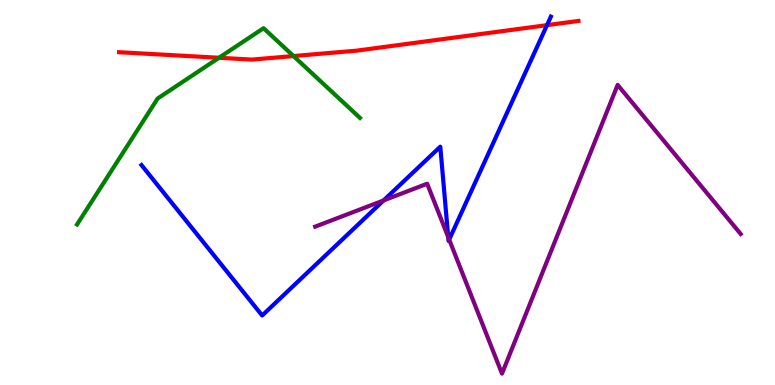[{'lines': ['blue', 'red'], 'intersections': [{'x': 7.06, 'y': 9.35}]}, {'lines': ['green', 'red'], 'intersections': [{'x': 2.83, 'y': 8.5}, {'x': 3.79, 'y': 8.54}]}, {'lines': ['purple', 'red'], 'intersections': []}, {'lines': ['blue', 'green'], 'intersections': []}, {'lines': ['blue', 'purple'], 'intersections': [{'x': 4.95, 'y': 4.79}, {'x': 5.78, 'y': 3.84}, {'x': 5.8, 'y': 3.78}]}, {'lines': ['green', 'purple'], 'intersections': []}]